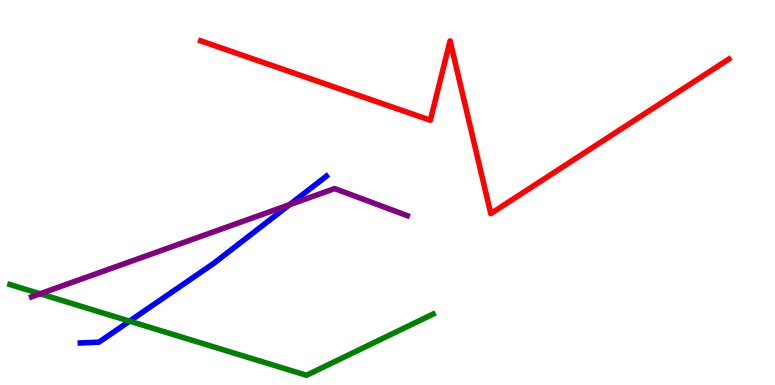[{'lines': ['blue', 'red'], 'intersections': []}, {'lines': ['green', 'red'], 'intersections': []}, {'lines': ['purple', 'red'], 'intersections': []}, {'lines': ['blue', 'green'], 'intersections': [{'x': 1.67, 'y': 1.66}]}, {'lines': ['blue', 'purple'], 'intersections': [{'x': 3.74, 'y': 4.68}]}, {'lines': ['green', 'purple'], 'intersections': [{'x': 0.518, 'y': 2.37}]}]